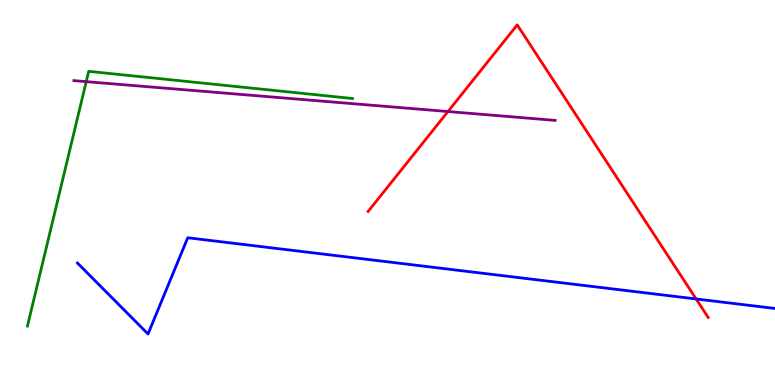[{'lines': ['blue', 'red'], 'intersections': [{'x': 8.98, 'y': 2.23}]}, {'lines': ['green', 'red'], 'intersections': []}, {'lines': ['purple', 'red'], 'intersections': [{'x': 5.78, 'y': 7.1}]}, {'lines': ['blue', 'green'], 'intersections': []}, {'lines': ['blue', 'purple'], 'intersections': []}, {'lines': ['green', 'purple'], 'intersections': [{'x': 1.11, 'y': 7.88}]}]